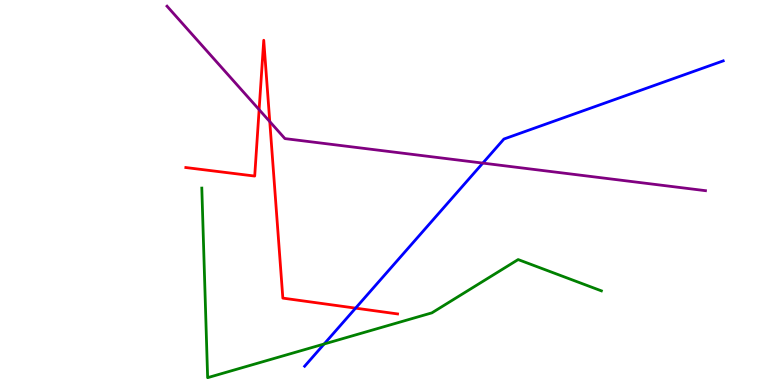[{'lines': ['blue', 'red'], 'intersections': [{'x': 4.59, 'y': 2.0}]}, {'lines': ['green', 'red'], 'intersections': []}, {'lines': ['purple', 'red'], 'intersections': [{'x': 3.34, 'y': 7.15}, {'x': 3.48, 'y': 6.84}]}, {'lines': ['blue', 'green'], 'intersections': [{'x': 4.18, 'y': 1.07}]}, {'lines': ['blue', 'purple'], 'intersections': [{'x': 6.23, 'y': 5.76}]}, {'lines': ['green', 'purple'], 'intersections': []}]